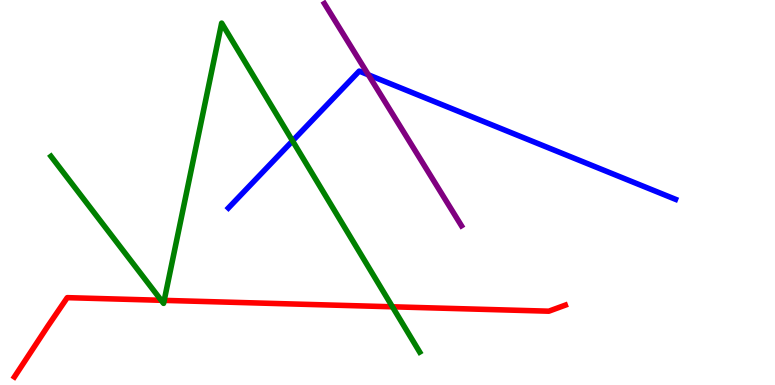[{'lines': ['blue', 'red'], 'intersections': []}, {'lines': ['green', 'red'], 'intersections': [{'x': 2.08, 'y': 2.2}, {'x': 2.12, 'y': 2.2}, {'x': 5.06, 'y': 2.03}]}, {'lines': ['purple', 'red'], 'intersections': []}, {'lines': ['blue', 'green'], 'intersections': [{'x': 3.77, 'y': 6.34}]}, {'lines': ['blue', 'purple'], 'intersections': [{'x': 4.75, 'y': 8.06}]}, {'lines': ['green', 'purple'], 'intersections': []}]